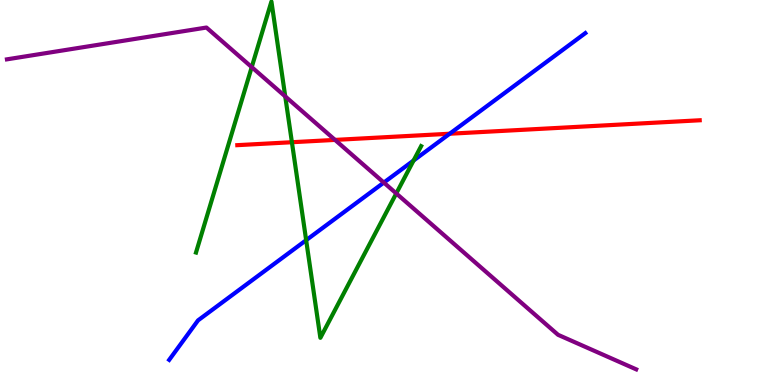[{'lines': ['blue', 'red'], 'intersections': [{'x': 5.8, 'y': 6.53}]}, {'lines': ['green', 'red'], 'intersections': [{'x': 3.77, 'y': 6.31}]}, {'lines': ['purple', 'red'], 'intersections': [{'x': 4.32, 'y': 6.37}]}, {'lines': ['blue', 'green'], 'intersections': [{'x': 3.95, 'y': 3.76}, {'x': 5.34, 'y': 5.83}]}, {'lines': ['blue', 'purple'], 'intersections': [{'x': 4.95, 'y': 5.26}]}, {'lines': ['green', 'purple'], 'intersections': [{'x': 3.25, 'y': 8.26}, {'x': 3.68, 'y': 7.5}, {'x': 5.11, 'y': 4.98}]}]